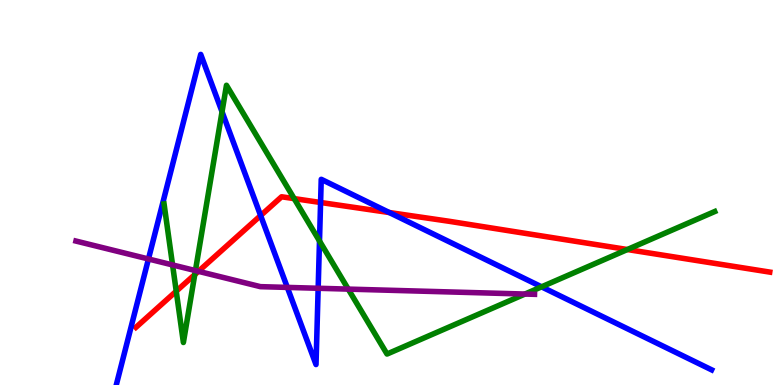[{'lines': ['blue', 'red'], 'intersections': [{'x': 3.36, 'y': 4.4}, {'x': 4.14, 'y': 4.74}, {'x': 5.02, 'y': 4.48}]}, {'lines': ['green', 'red'], 'intersections': [{'x': 2.27, 'y': 2.44}, {'x': 2.51, 'y': 2.87}, {'x': 3.8, 'y': 4.84}, {'x': 8.1, 'y': 3.52}]}, {'lines': ['purple', 'red'], 'intersections': [{'x': 2.56, 'y': 2.95}]}, {'lines': ['blue', 'green'], 'intersections': [{'x': 2.86, 'y': 7.1}, {'x': 4.12, 'y': 3.74}, {'x': 6.99, 'y': 2.55}]}, {'lines': ['blue', 'purple'], 'intersections': [{'x': 1.92, 'y': 3.27}, {'x': 3.71, 'y': 2.53}, {'x': 4.11, 'y': 2.51}]}, {'lines': ['green', 'purple'], 'intersections': [{'x': 2.23, 'y': 3.12}, {'x': 2.52, 'y': 2.97}, {'x': 4.49, 'y': 2.49}, {'x': 6.77, 'y': 2.36}]}]